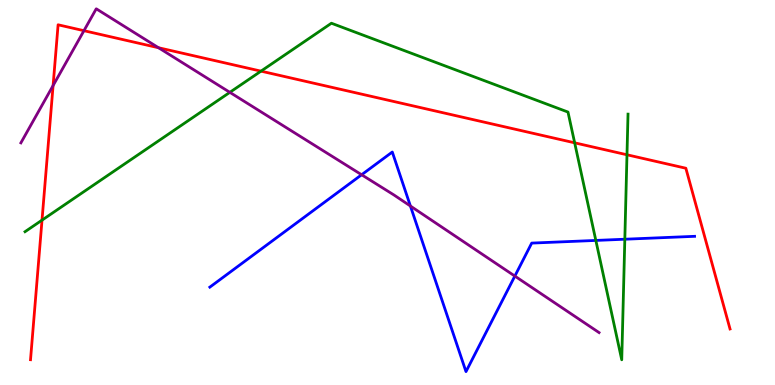[{'lines': ['blue', 'red'], 'intersections': []}, {'lines': ['green', 'red'], 'intersections': [{'x': 0.542, 'y': 4.28}, {'x': 3.37, 'y': 8.15}, {'x': 7.42, 'y': 6.29}, {'x': 8.09, 'y': 5.98}]}, {'lines': ['purple', 'red'], 'intersections': [{'x': 0.685, 'y': 7.78}, {'x': 1.08, 'y': 9.2}, {'x': 2.05, 'y': 8.76}]}, {'lines': ['blue', 'green'], 'intersections': [{'x': 7.69, 'y': 3.76}, {'x': 8.06, 'y': 3.79}]}, {'lines': ['blue', 'purple'], 'intersections': [{'x': 4.67, 'y': 5.46}, {'x': 5.3, 'y': 4.65}, {'x': 6.64, 'y': 2.83}]}, {'lines': ['green', 'purple'], 'intersections': [{'x': 2.97, 'y': 7.6}]}]